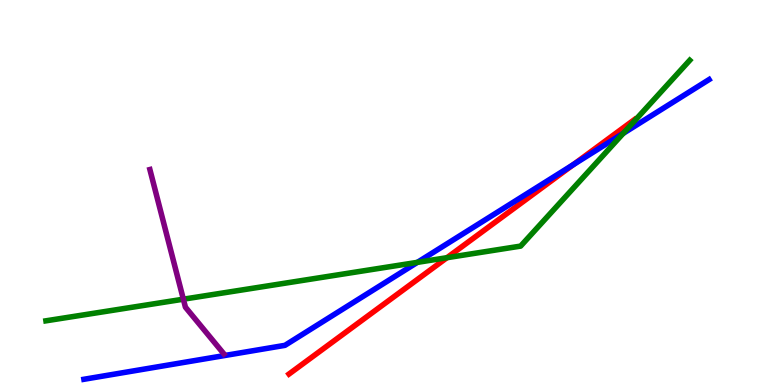[{'lines': ['blue', 'red'], 'intersections': [{'x': 7.4, 'y': 5.72}]}, {'lines': ['green', 'red'], 'intersections': [{'x': 5.77, 'y': 3.31}]}, {'lines': ['purple', 'red'], 'intersections': []}, {'lines': ['blue', 'green'], 'intersections': [{'x': 5.39, 'y': 3.19}, {'x': 8.04, 'y': 6.54}]}, {'lines': ['blue', 'purple'], 'intersections': []}, {'lines': ['green', 'purple'], 'intersections': [{'x': 2.37, 'y': 2.23}]}]